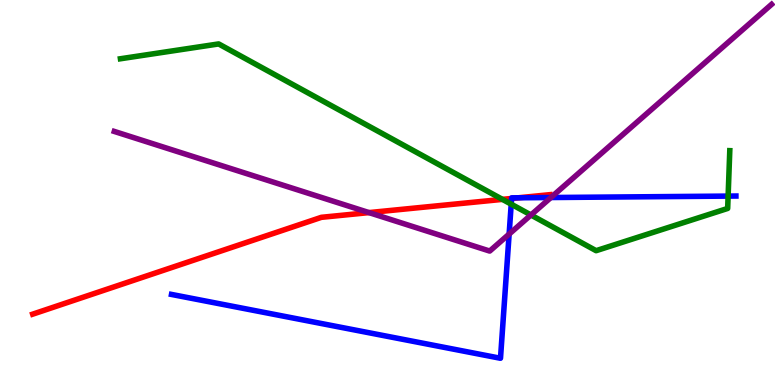[{'lines': ['blue', 'red'], 'intersections': [{'x': 6.6, 'y': 4.85}, {'x': 6.69, 'y': 4.86}]}, {'lines': ['green', 'red'], 'intersections': [{'x': 6.48, 'y': 4.82}]}, {'lines': ['purple', 'red'], 'intersections': [{'x': 4.76, 'y': 4.48}]}, {'lines': ['blue', 'green'], 'intersections': [{'x': 6.6, 'y': 4.7}, {'x': 9.4, 'y': 4.91}]}, {'lines': ['blue', 'purple'], 'intersections': [{'x': 6.57, 'y': 3.92}, {'x': 7.11, 'y': 4.87}]}, {'lines': ['green', 'purple'], 'intersections': [{'x': 6.85, 'y': 4.42}]}]